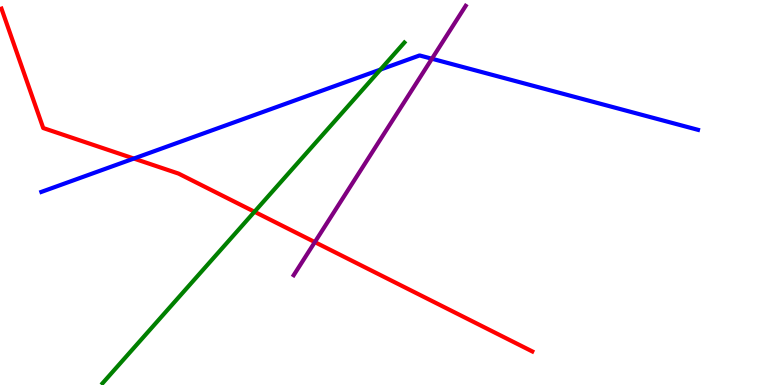[{'lines': ['blue', 'red'], 'intersections': [{'x': 1.73, 'y': 5.88}]}, {'lines': ['green', 'red'], 'intersections': [{'x': 3.28, 'y': 4.5}]}, {'lines': ['purple', 'red'], 'intersections': [{'x': 4.06, 'y': 3.71}]}, {'lines': ['blue', 'green'], 'intersections': [{'x': 4.91, 'y': 8.19}]}, {'lines': ['blue', 'purple'], 'intersections': [{'x': 5.57, 'y': 8.47}]}, {'lines': ['green', 'purple'], 'intersections': []}]